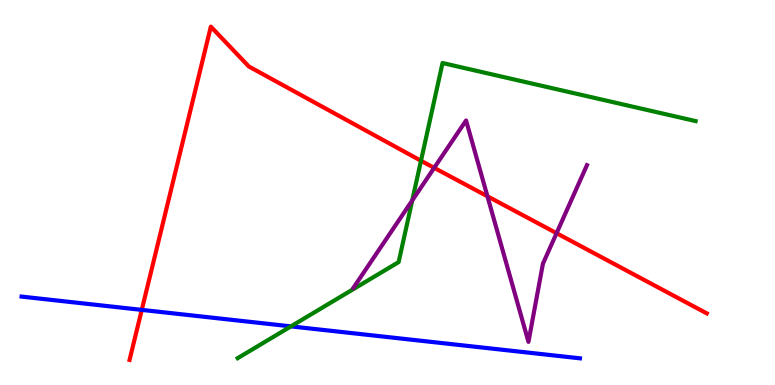[{'lines': ['blue', 'red'], 'intersections': [{'x': 1.83, 'y': 1.95}]}, {'lines': ['green', 'red'], 'intersections': [{'x': 5.43, 'y': 5.82}]}, {'lines': ['purple', 'red'], 'intersections': [{'x': 5.6, 'y': 5.64}, {'x': 6.29, 'y': 4.9}, {'x': 7.18, 'y': 3.94}]}, {'lines': ['blue', 'green'], 'intersections': [{'x': 3.75, 'y': 1.52}]}, {'lines': ['blue', 'purple'], 'intersections': []}, {'lines': ['green', 'purple'], 'intersections': [{'x': 5.32, 'y': 4.79}]}]